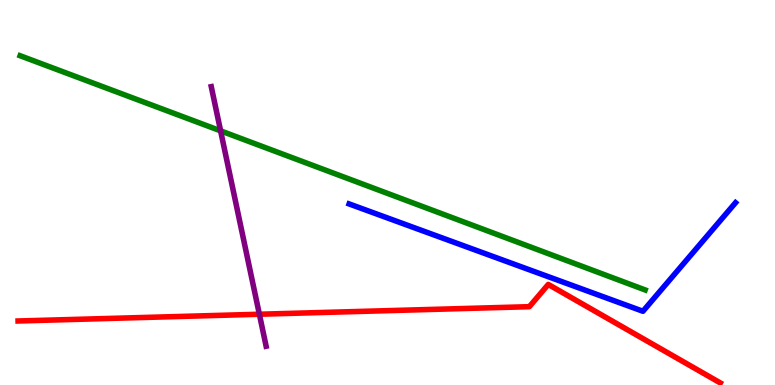[{'lines': ['blue', 'red'], 'intersections': []}, {'lines': ['green', 'red'], 'intersections': []}, {'lines': ['purple', 'red'], 'intersections': [{'x': 3.35, 'y': 1.84}]}, {'lines': ['blue', 'green'], 'intersections': []}, {'lines': ['blue', 'purple'], 'intersections': []}, {'lines': ['green', 'purple'], 'intersections': [{'x': 2.85, 'y': 6.6}]}]